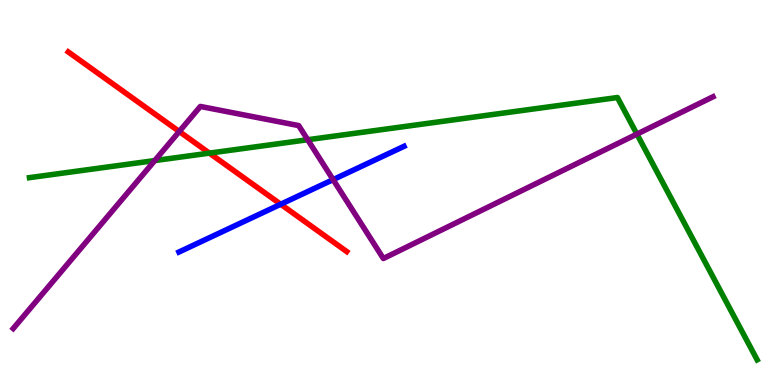[{'lines': ['blue', 'red'], 'intersections': [{'x': 3.62, 'y': 4.7}]}, {'lines': ['green', 'red'], 'intersections': [{'x': 2.7, 'y': 6.02}]}, {'lines': ['purple', 'red'], 'intersections': [{'x': 2.31, 'y': 6.58}]}, {'lines': ['blue', 'green'], 'intersections': []}, {'lines': ['blue', 'purple'], 'intersections': [{'x': 4.3, 'y': 5.33}]}, {'lines': ['green', 'purple'], 'intersections': [{'x': 2.0, 'y': 5.83}, {'x': 3.97, 'y': 6.37}, {'x': 8.22, 'y': 6.52}]}]